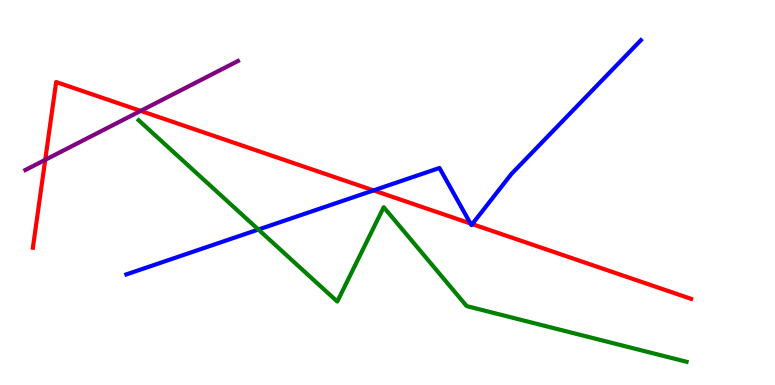[{'lines': ['blue', 'red'], 'intersections': [{'x': 4.82, 'y': 5.05}, {'x': 6.07, 'y': 4.19}, {'x': 6.09, 'y': 4.18}]}, {'lines': ['green', 'red'], 'intersections': []}, {'lines': ['purple', 'red'], 'intersections': [{'x': 0.584, 'y': 5.85}, {'x': 1.82, 'y': 7.12}]}, {'lines': ['blue', 'green'], 'intersections': [{'x': 3.33, 'y': 4.04}]}, {'lines': ['blue', 'purple'], 'intersections': []}, {'lines': ['green', 'purple'], 'intersections': []}]